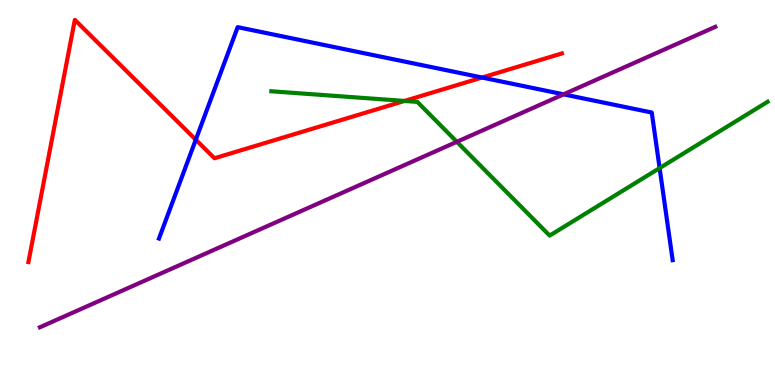[{'lines': ['blue', 'red'], 'intersections': [{'x': 2.53, 'y': 6.37}, {'x': 6.22, 'y': 7.99}]}, {'lines': ['green', 'red'], 'intersections': [{'x': 5.22, 'y': 7.38}]}, {'lines': ['purple', 'red'], 'intersections': []}, {'lines': ['blue', 'green'], 'intersections': [{'x': 8.51, 'y': 5.63}]}, {'lines': ['blue', 'purple'], 'intersections': [{'x': 7.27, 'y': 7.55}]}, {'lines': ['green', 'purple'], 'intersections': [{'x': 5.89, 'y': 6.32}]}]